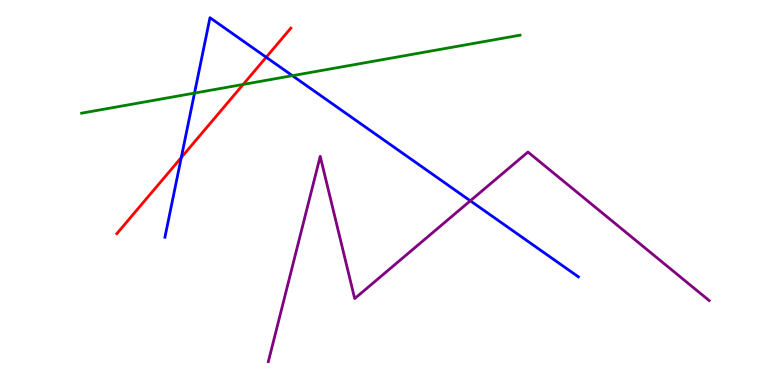[{'lines': ['blue', 'red'], 'intersections': [{'x': 2.34, 'y': 5.91}, {'x': 3.43, 'y': 8.51}]}, {'lines': ['green', 'red'], 'intersections': [{'x': 3.14, 'y': 7.81}]}, {'lines': ['purple', 'red'], 'intersections': []}, {'lines': ['blue', 'green'], 'intersections': [{'x': 2.51, 'y': 7.58}, {'x': 3.77, 'y': 8.03}]}, {'lines': ['blue', 'purple'], 'intersections': [{'x': 6.07, 'y': 4.78}]}, {'lines': ['green', 'purple'], 'intersections': []}]